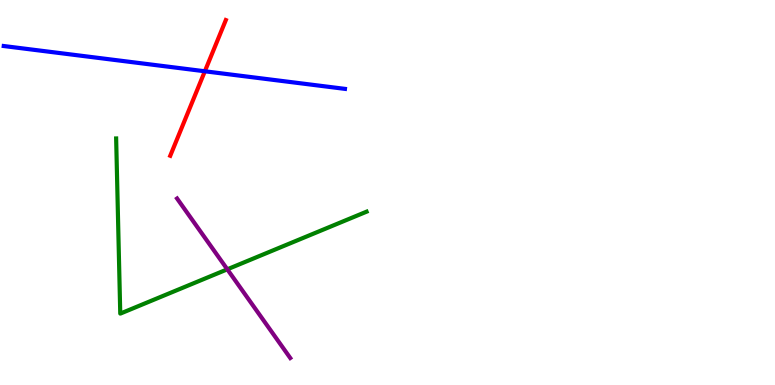[{'lines': ['blue', 'red'], 'intersections': [{'x': 2.64, 'y': 8.15}]}, {'lines': ['green', 'red'], 'intersections': []}, {'lines': ['purple', 'red'], 'intersections': []}, {'lines': ['blue', 'green'], 'intersections': []}, {'lines': ['blue', 'purple'], 'intersections': []}, {'lines': ['green', 'purple'], 'intersections': [{'x': 2.93, 'y': 3.0}]}]